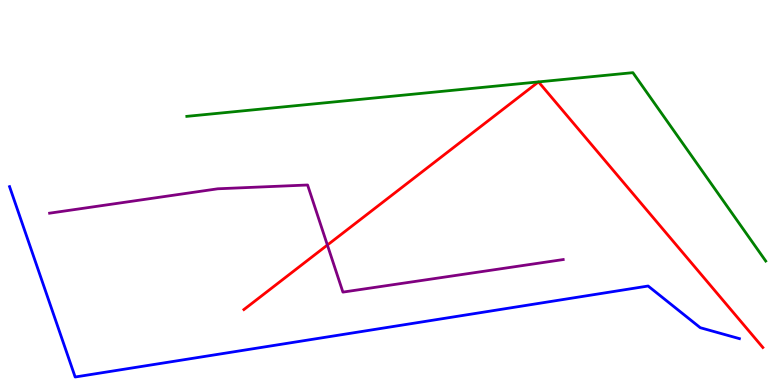[{'lines': ['blue', 'red'], 'intersections': []}, {'lines': ['green', 'red'], 'intersections': [{'x': 6.95, 'y': 7.87}, {'x': 6.95, 'y': 7.87}]}, {'lines': ['purple', 'red'], 'intersections': [{'x': 4.22, 'y': 3.64}]}, {'lines': ['blue', 'green'], 'intersections': []}, {'lines': ['blue', 'purple'], 'intersections': []}, {'lines': ['green', 'purple'], 'intersections': []}]